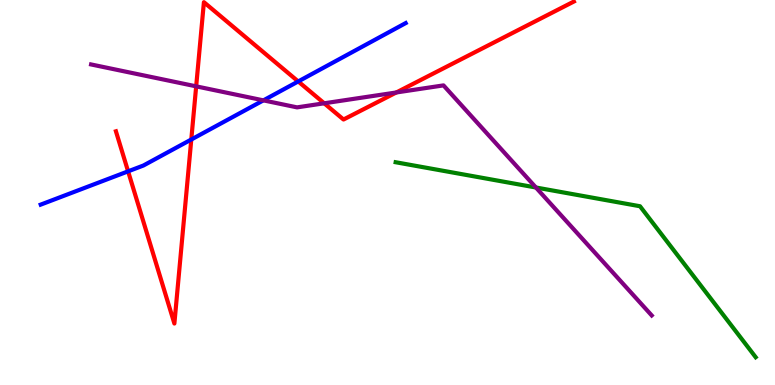[{'lines': ['blue', 'red'], 'intersections': [{'x': 1.65, 'y': 5.55}, {'x': 2.47, 'y': 6.38}, {'x': 3.85, 'y': 7.88}]}, {'lines': ['green', 'red'], 'intersections': []}, {'lines': ['purple', 'red'], 'intersections': [{'x': 2.53, 'y': 7.76}, {'x': 4.18, 'y': 7.32}, {'x': 5.11, 'y': 7.6}]}, {'lines': ['blue', 'green'], 'intersections': []}, {'lines': ['blue', 'purple'], 'intersections': [{'x': 3.4, 'y': 7.39}]}, {'lines': ['green', 'purple'], 'intersections': [{'x': 6.91, 'y': 5.13}]}]